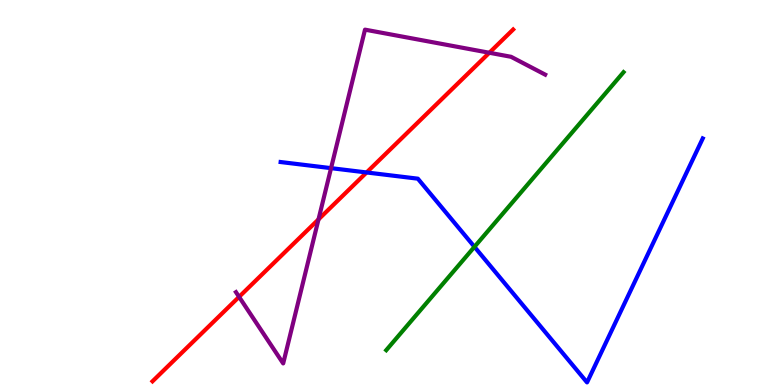[{'lines': ['blue', 'red'], 'intersections': [{'x': 4.73, 'y': 5.52}]}, {'lines': ['green', 'red'], 'intersections': []}, {'lines': ['purple', 'red'], 'intersections': [{'x': 3.08, 'y': 2.29}, {'x': 4.11, 'y': 4.3}, {'x': 6.31, 'y': 8.63}]}, {'lines': ['blue', 'green'], 'intersections': [{'x': 6.12, 'y': 3.59}]}, {'lines': ['blue', 'purple'], 'intersections': [{'x': 4.27, 'y': 5.63}]}, {'lines': ['green', 'purple'], 'intersections': []}]